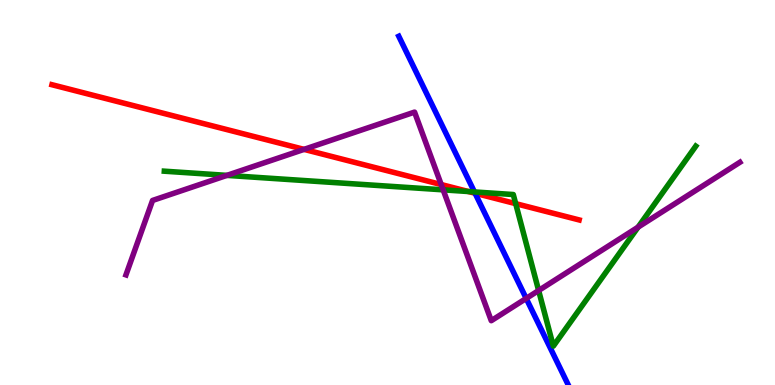[{'lines': ['blue', 'red'], 'intersections': [{'x': 6.13, 'y': 4.98}]}, {'lines': ['green', 'red'], 'intersections': [{'x': 6.04, 'y': 5.03}, {'x': 6.65, 'y': 4.71}]}, {'lines': ['purple', 'red'], 'intersections': [{'x': 3.92, 'y': 6.12}, {'x': 5.69, 'y': 5.21}]}, {'lines': ['blue', 'green'], 'intersections': [{'x': 6.12, 'y': 5.01}]}, {'lines': ['blue', 'purple'], 'intersections': [{'x': 6.79, 'y': 2.25}]}, {'lines': ['green', 'purple'], 'intersections': [{'x': 2.93, 'y': 5.44}, {'x': 5.72, 'y': 5.07}, {'x': 6.95, 'y': 2.45}, {'x': 8.23, 'y': 4.1}]}]